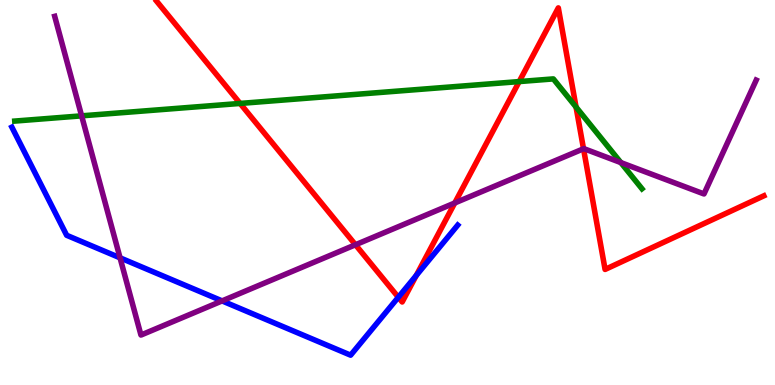[{'lines': ['blue', 'red'], 'intersections': [{'x': 5.14, 'y': 2.28}, {'x': 5.37, 'y': 2.85}]}, {'lines': ['green', 'red'], 'intersections': [{'x': 3.1, 'y': 7.31}, {'x': 6.7, 'y': 7.88}, {'x': 7.43, 'y': 7.22}]}, {'lines': ['purple', 'red'], 'intersections': [{'x': 4.59, 'y': 3.64}, {'x': 5.87, 'y': 4.73}, {'x': 7.53, 'y': 6.14}]}, {'lines': ['blue', 'green'], 'intersections': []}, {'lines': ['blue', 'purple'], 'intersections': [{'x': 1.55, 'y': 3.3}, {'x': 2.87, 'y': 2.18}]}, {'lines': ['green', 'purple'], 'intersections': [{'x': 1.05, 'y': 6.99}, {'x': 8.01, 'y': 5.78}]}]